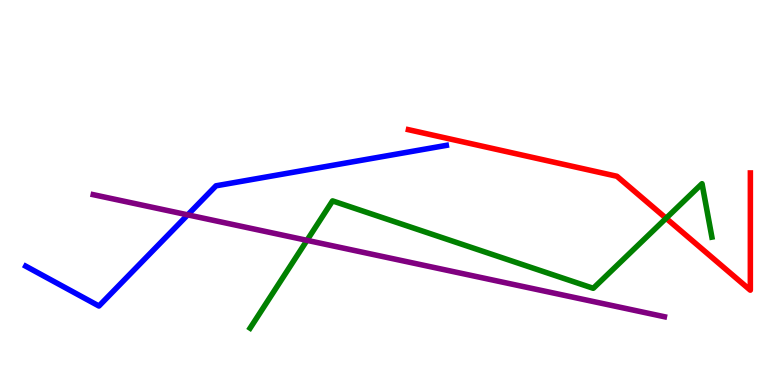[{'lines': ['blue', 'red'], 'intersections': []}, {'lines': ['green', 'red'], 'intersections': [{'x': 8.59, 'y': 4.33}]}, {'lines': ['purple', 'red'], 'intersections': []}, {'lines': ['blue', 'green'], 'intersections': []}, {'lines': ['blue', 'purple'], 'intersections': [{'x': 2.42, 'y': 4.42}]}, {'lines': ['green', 'purple'], 'intersections': [{'x': 3.96, 'y': 3.76}]}]